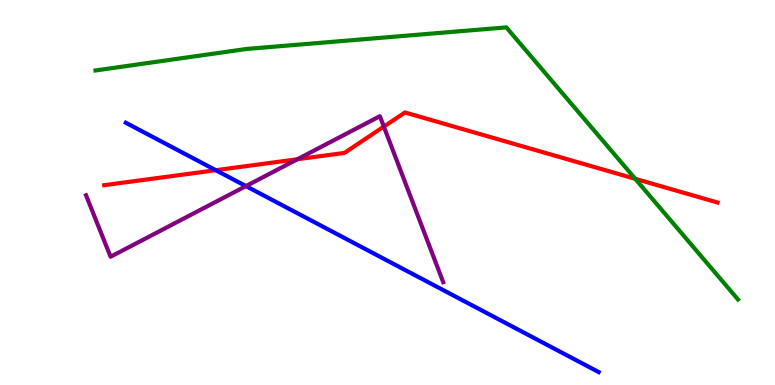[{'lines': ['blue', 'red'], 'intersections': [{'x': 2.78, 'y': 5.58}]}, {'lines': ['green', 'red'], 'intersections': [{'x': 8.2, 'y': 5.36}]}, {'lines': ['purple', 'red'], 'intersections': [{'x': 3.84, 'y': 5.86}, {'x': 4.95, 'y': 6.71}]}, {'lines': ['blue', 'green'], 'intersections': []}, {'lines': ['blue', 'purple'], 'intersections': [{'x': 3.17, 'y': 5.17}]}, {'lines': ['green', 'purple'], 'intersections': []}]